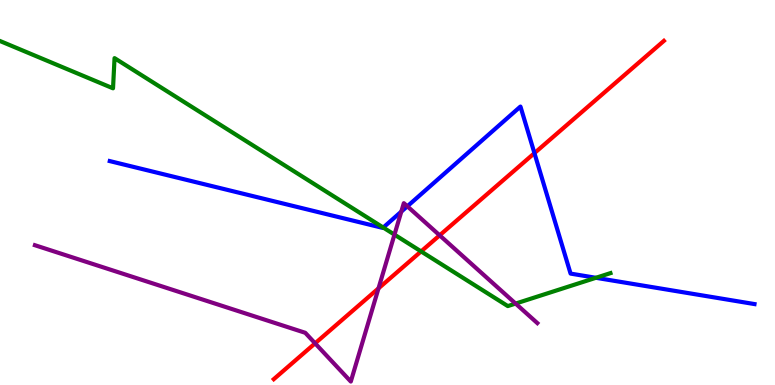[{'lines': ['blue', 'red'], 'intersections': [{'x': 6.9, 'y': 6.02}]}, {'lines': ['green', 'red'], 'intersections': [{'x': 5.43, 'y': 3.47}]}, {'lines': ['purple', 'red'], 'intersections': [{'x': 4.07, 'y': 1.08}, {'x': 4.88, 'y': 2.51}, {'x': 5.67, 'y': 3.89}]}, {'lines': ['blue', 'green'], 'intersections': [{'x': 4.94, 'y': 4.09}, {'x': 7.69, 'y': 2.78}]}, {'lines': ['blue', 'purple'], 'intersections': [{'x': 5.18, 'y': 4.5}, {'x': 5.26, 'y': 4.64}]}, {'lines': ['green', 'purple'], 'intersections': [{'x': 5.09, 'y': 3.91}, {'x': 6.65, 'y': 2.11}]}]